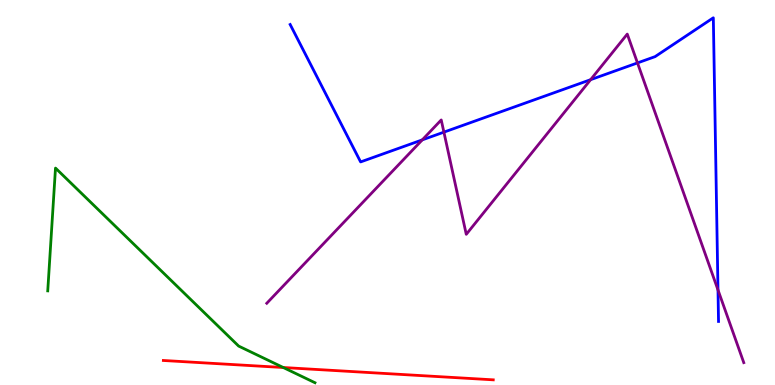[{'lines': ['blue', 'red'], 'intersections': []}, {'lines': ['green', 'red'], 'intersections': [{'x': 3.66, 'y': 0.454}]}, {'lines': ['purple', 'red'], 'intersections': []}, {'lines': ['blue', 'green'], 'intersections': []}, {'lines': ['blue', 'purple'], 'intersections': [{'x': 5.45, 'y': 6.37}, {'x': 5.73, 'y': 6.57}, {'x': 7.62, 'y': 7.93}, {'x': 8.23, 'y': 8.37}, {'x': 9.26, 'y': 2.47}]}, {'lines': ['green', 'purple'], 'intersections': []}]